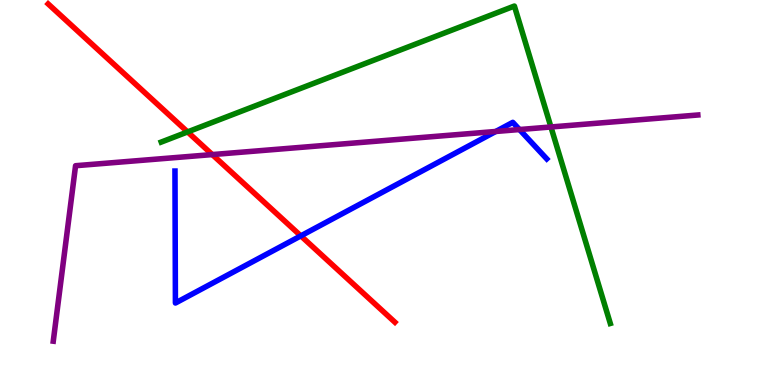[{'lines': ['blue', 'red'], 'intersections': [{'x': 3.88, 'y': 3.87}]}, {'lines': ['green', 'red'], 'intersections': [{'x': 2.42, 'y': 6.57}]}, {'lines': ['purple', 'red'], 'intersections': [{'x': 2.74, 'y': 5.99}]}, {'lines': ['blue', 'green'], 'intersections': []}, {'lines': ['blue', 'purple'], 'intersections': [{'x': 6.4, 'y': 6.59}, {'x': 6.7, 'y': 6.64}]}, {'lines': ['green', 'purple'], 'intersections': [{'x': 7.11, 'y': 6.7}]}]